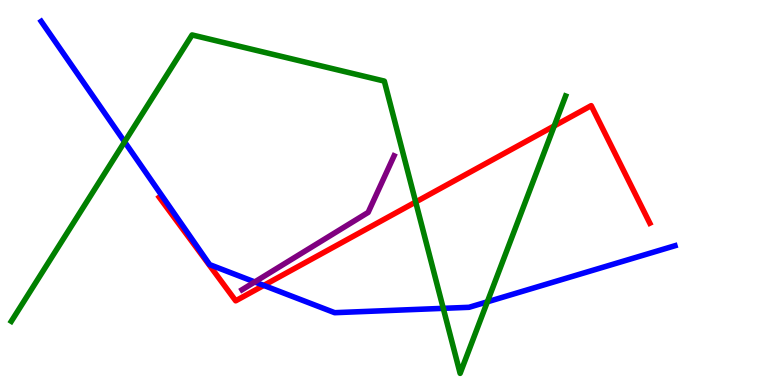[{'lines': ['blue', 'red'], 'intersections': [{'x': 3.4, 'y': 2.59}]}, {'lines': ['green', 'red'], 'intersections': [{'x': 5.36, 'y': 4.75}, {'x': 7.15, 'y': 6.73}]}, {'lines': ['purple', 'red'], 'intersections': []}, {'lines': ['blue', 'green'], 'intersections': [{'x': 1.61, 'y': 6.32}, {'x': 5.72, 'y': 1.99}, {'x': 6.29, 'y': 2.16}]}, {'lines': ['blue', 'purple'], 'intersections': [{'x': 3.29, 'y': 2.68}]}, {'lines': ['green', 'purple'], 'intersections': []}]